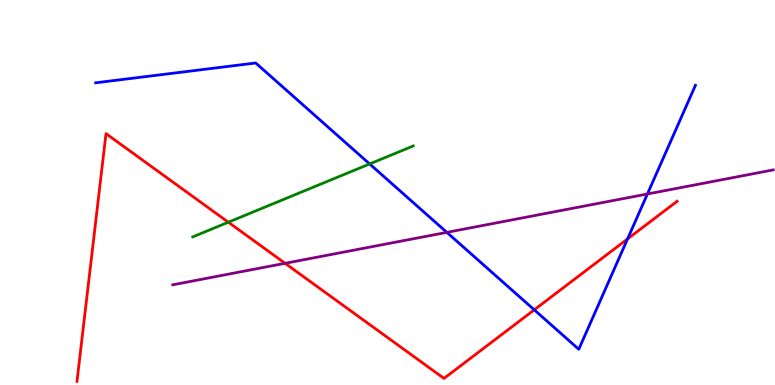[{'lines': ['blue', 'red'], 'intersections': [{'x': 6.89, 'y': 1.95}, {'x': 8.1, 'y': 3.79}]}, {'lines': ['green', 'red'], 'intersections': [{'x': 2.95, 'y': 4.23}]}, {'lines': ['purple', 'red'], 'intersections': [{'x': 3.68, 'y': 3.16}]}, {'lines': ['blue', 'green'], 'intersections': [{'x': 4.77, 'y': 5.74}]}, {'lines': ['blue', 'purple'], 'intersections': [{'x': 5.77, 'y': 3.96}, {'x': 8.35, 'y': 4.96}]}, {'lines': ['green', 'purple'], 'intersections': []}]